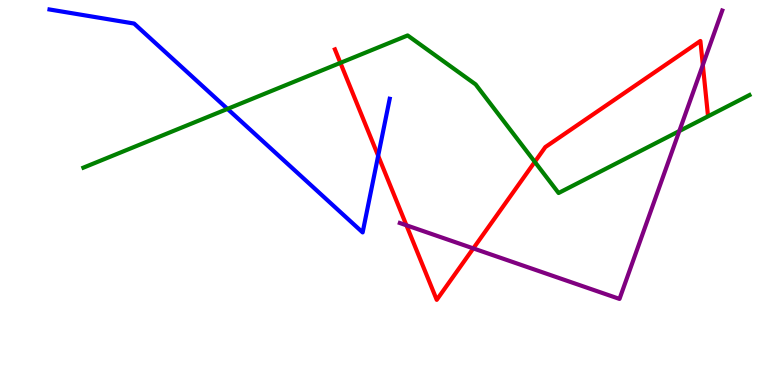[{'lines': ['blue', 'red'], 'intersections': [{'x': 4.88, 'y': 5.95}]}, {'lines': ['green', 'red'], 'intersections': [{'x': 4.39, 'y': 8.37}, {'x': 6.9, 'y': 5.8}]}, {'lines': ['purple', 'red'], 'intersections': [{'x': 5.24, 'y': 4.15}, {'x': 6.11, 'y': 3.55}, {'x': 9.07, 'y': 8.31}]}, {'lines': ['blue', 'green'], 'intersections': [{'x': 2.94, 'y': 7.17}]}, {'lines': ['blue', 'purple'], 'intersections': []}, {'lines': ['green', 'purple'], 'intersections': [{'x': 8.77, 'y': 6.6}]}]